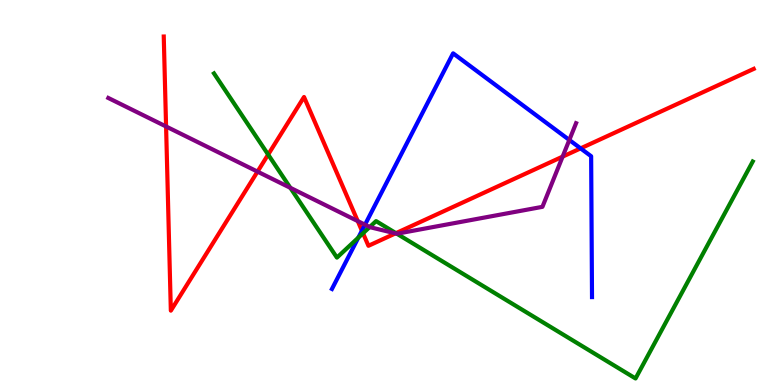[{'lines': ['blue', 'red'], 'intersections': [{'x': 4.67, 'y': 4.01}, {'x': 7.49, 'y': 6.15}]}, {'lines': ['green', 'red'], 'intersections': [{'x': 3.46, 'y': 5.99}, {'x': 4.68, 'y': 3.94}, {'x': 5.11, 'y': 3.94}]}, {'lines': ['purple', 'red'], 'intersections': [{'x': 2.14, 'y': 6.71}, {'x': 3.32, 'y': 5.54}, {'x': 4.62, 'y': 4.26}, {'x': 5.1, 'y': 3.94}, {'x': 7.26, 'y': 5.93}]}, {'lines': ['blue', 'green'], 'intersections': [{'x': 4.62, 'y': 3.83}]}, {'lines': ['blue', 'purple'], 'intersections': [{'x': 4.71, 'y': 4.16}, {'x': 7.35, 'y': 6.36}]}, {'lines': ['green', 'purple'], 'intersections': [{'x': 3.75, 'y': 5.12}, {'x': 4.77, 'y': 4.1}, {'x': 5.12, 'y': 3.93}]}]